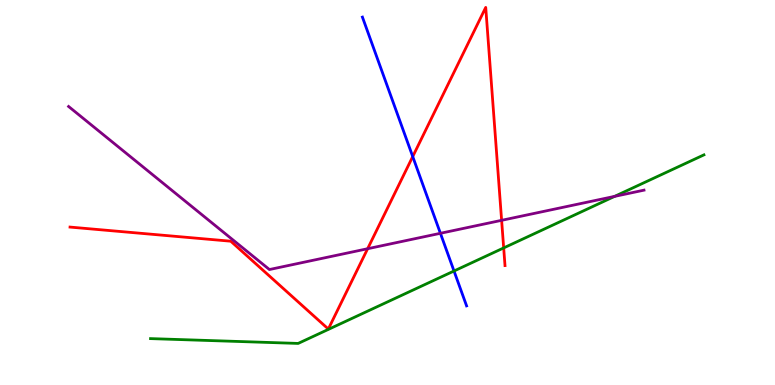[{'lines': ['blue', 'red'], 'intersections': [{'x': 5.33, 'y': 5.93}]}, {'lines': ['green', 'red'], 'intersections': [{'x': 6.5, 'y': 3.56}]}, {'lines': ['purple', 'red'], 'intersections': [{'x': 4.74, 'y': 3.54}, {'x': 6.47, 'y': 4.28}]}, {'lines': ['blue', 'green'], 'intersections': [{'x': 5.86, 'y': 2.96}]}, {'lines': ['blue', 'purple'], 'intersections': [{'x': 5.68, 'y': 3.94}]}, {'lines': ['green', 'purple'], 'intersections': [{'x': 7.93, 'y': 4.9}]}]